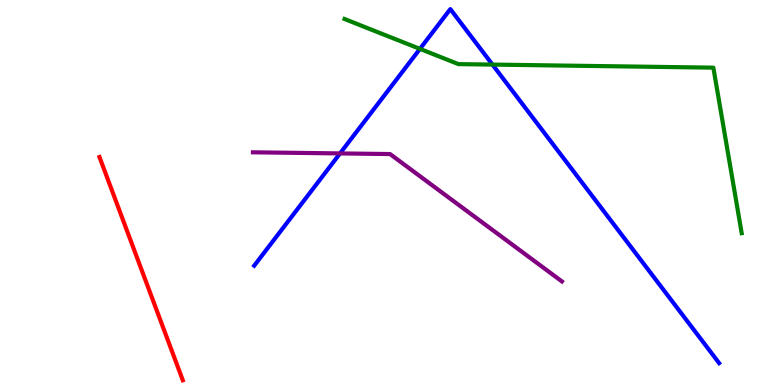[{'lines': ['blue', 'red'], 'intersections': []}, {'lines': ['green', 'red'], 'intersections': []}, {'lines': ['purple', 'red'], 'intersections': []}, {'lines': ['blue', 'green'], 'intersections': [{'x': 5.42, 'y': 8.73}, {'x': 6.35, 'y': 8.32}]}, {'lines': ['blue', 'purple'], 'intersections': [{'x': 4.39, 'y': 6.02}]}, {'lines': ['green', 'purple'], 'intersections': []}]